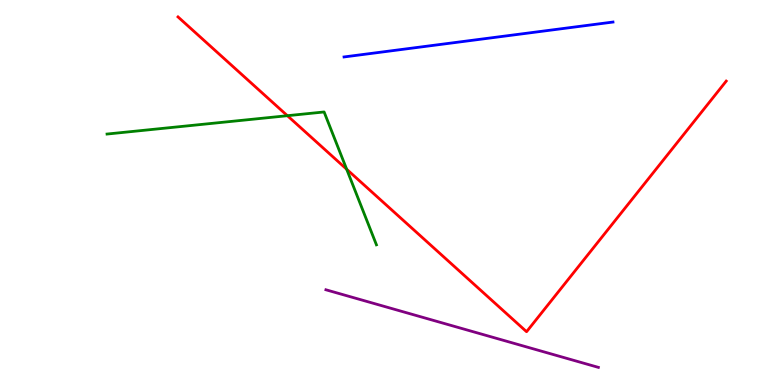[{'lines': ['blue', 'red'], 'intersections': []}, {'lines': ['green', 'red'], 'intersections': [{'x': 3.71, 'y': 6.99}, {'x': 4.47, 'y': 5.6}]}, {'lines': ['purple', 'red'], 'intersections': []}, {'lines': ['blue', 'green'], 'intersections': []}, {'lines': ['blue', 'purple'], 'intersections': []}, {'lines': ['green', 'purple'], 'intersections': []}]